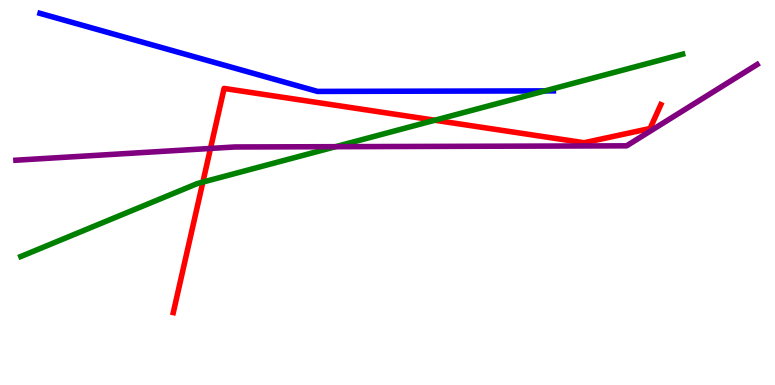[{'lines': ['blue', 'red'], 'intersections': []}, {'lines': ['green', 'red'], 'intersections': [{'x': 2.62, 'y': 5.27}, {'x': 5.61, 'y': 6.88}]}, {'lines': ['purple', 'red'], 'intersections': [{'x': 2.72, 'y': 6.14}]}, {'lines': ['blue', 'green'], 'intersections': [{'x': 7.03, 'y': 7.64}]}, {'lines': ['blue', 'purple'], 'intersections': []}, {'lines': ['green', 'purple'], 'intersections': [{'x': 4.33, 'y': 6.19}]}]